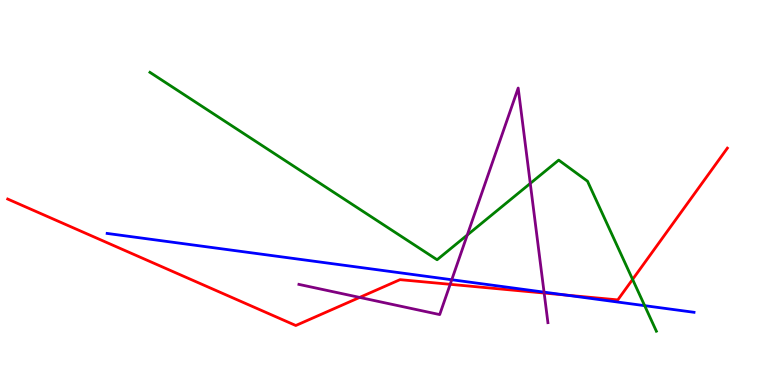[{'lines': ['blue', 'red'], 'intersections': [{'x': 7.3, 'y': 2.34}]}, {'lines': ['green', 'red'], 'intersections': [{'x': 8.16, 'y': 2.74}]}, {'lines': ['purple', 'red'], 'intersections': [{'x': 4.64, 'y': 2.27}, {'x': 5.81, 'y': 2.62}, {'x': 7.02, 'y': 2.39}]}, {'lines': ['blue', 'green'], 'intersections': [{'x': 8.32, 'y': 2.06}]}, {'lines': ['blue', 'purple'], 'intersections': [{'x': 5.83, 'y': 2.73}, {'x': 7.02, 'y': 2.41}]}, {'lines': ['green', 'purple'], 'intersections': [{'x': 6.03, 'y': 3.89}, {'x': 6.84, 'y': 5.24}]}]